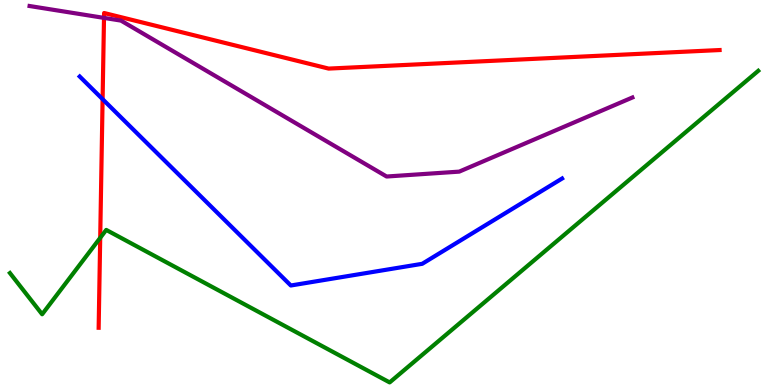[{'lines': ['blue', 'red'], 'intersections': [{'x': 1.32, 'y': 7.42}]}, {'lines': ['green', 'red'], 'intersections': [{'x': 1.29, 'y': 3.82}]}, {'lines': ['purple', 'red'], 'intersections': [{'x': 1.34, 'y': 9.54}]}, {'lines': ['blue', 'green'], 'intersections': []}, {'lines': ['blue', 'purple'], 'intersections': []}, {'lines': ['green', 'purple'], 'intersections': []}]